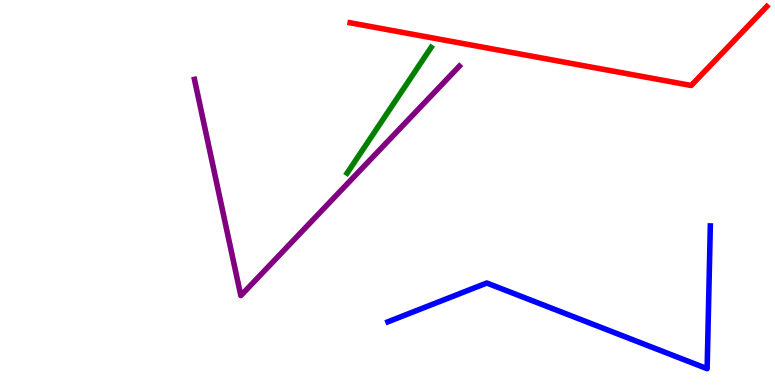[{'lines': ['blue', 'red'], 'intersections': []}, {'lines': ['green', 'red'], 'intersections': []}, {'lines': ['purple', 'red'], 'intersections': []}, {'lines': ['blue', 'green'], 'intersections': []}, {'lines': ['blue', 'purple'], 'intersections': []}, {'lines': ['green', 'purple'], 'intersections': []}]